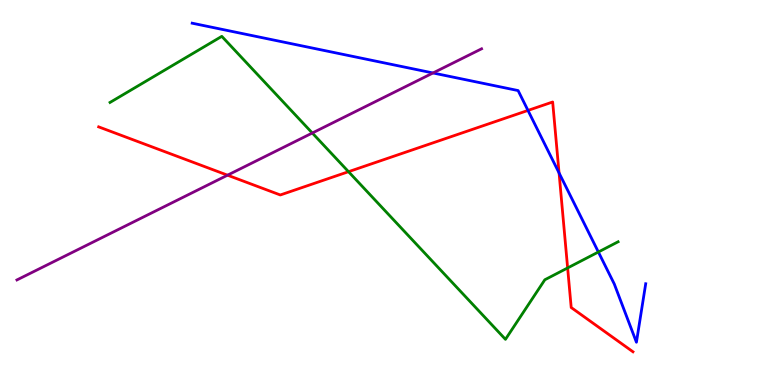[{'lines': ['blue', 'red'], 'intersections': [{'x': 6.81, 'y': 7.13}, {'x': 7.21, 'y': 5.51}]}, {'lines': ['green', 'red'], 'intersections': [{'x': 4.5, 'y': 5.54}, {'x': 7.32, 'y': 3.04}]}, {'lines': ['purple', 'red'], 'intersections': [{'x': 2.94, 'y': 5.45}]}, {'lines': ['blue', 'green'], 'intersections': [{'x': 7.72, 'y': 3.45}]}, {'lines': ['blue', 'purple'], 'intersections': [{'x': 5.59, 'y': 8.1}]}, {'lines': ['green', 'purple'], 'intersections': [{'x': 4.03, 'y': 6.55}]}]